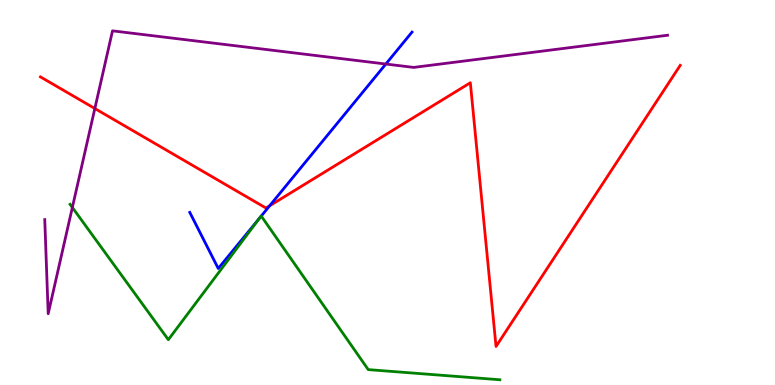[{'lines': ['blue', 'red'], 'intersections': [{'x': 3.48, 'y': 4.66}]}, {'lines': ['green', 'red'], 'intersections': []}, {'lines': ['purple', 'red'], 'intersections': [{'x': 1.22, 'y': 7.18}]}, {'lines': ['blue', 'green'], 'intersections': [{'x': 3.35, 'y': 4.33}, {'x': 3.37, 'y': 4.39}]}, {'lines': ['blue', 'purple'], 'intersections': [{'x': 4.98, 'y': 8.34}]}, {'lines': ['green', 'purple'], 'intersections': [{'x': 0.934, 'y': 4.61}]}]